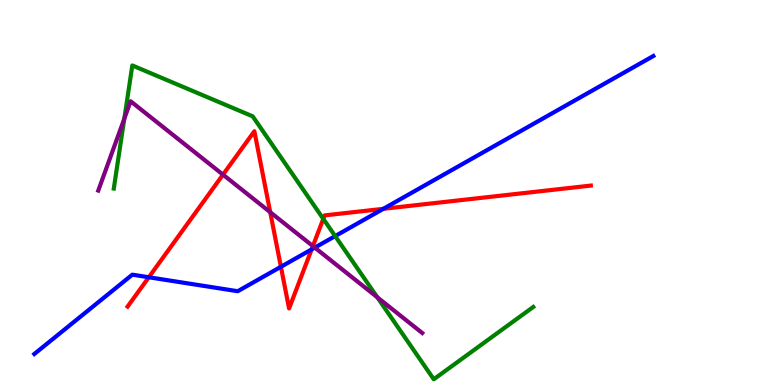[{'lines': ['blue', 'red'], 'intersections': [{'x': 1.92, 'y': 2.8}, {'x': 3.62, 'y': 3.07}, {'x': 4.02, 'y': 3.52}, {'x': 4.95, 'y': 4.58}]}, {'lines': ['green', 'red'], 'intersections': [{'x': 4.17, 'y': 4.32}]}, {'lines': ['purple', 'red'], 'intersections': [{'x': 2.88, 'y': 5.46}, {'x': 3.49, 'y': 4.49}, {'x': 4.04, 'y': 3.61}]}, {'lines': ['blue', 'green'], 'intersections': [{'x': 4.32, 'y': 3.87}]}, {'lines': ['blue', 'purple'], 'intersections': [{'x': 4.06, 'y': 3.57}]}, {'lines': ['green', 'purple'], 'intersections': [{'x': 1.6, 'y': 6.92}, {'x': 4.87, 'y': 2.28}]}]